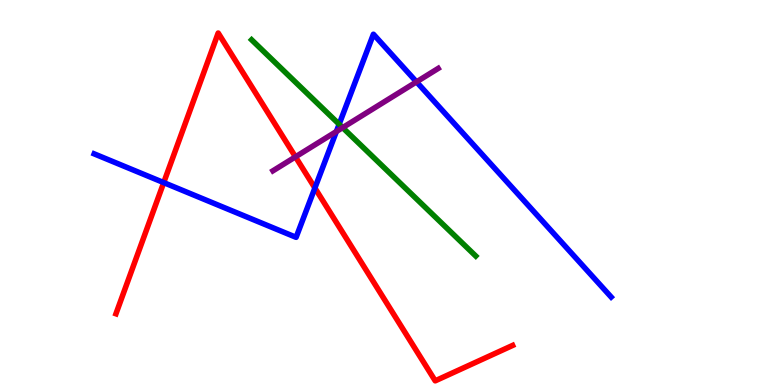[{'lines': ['blue', 'red'], 'intersections': [{'x': 2.11, 'y': 5.26}, {'x': 4.06, 'y': 5.12}]}, {'lines': ['green', 'red'], 'intersections': []}, {'lines': ['purple', 'red'], 'intersections': [{'x': 3.81, 'y': 5.93}]}, {'lines': ['blue', 'green'], 'intersections': [{'x': 4.38, 'y': 6.77}]}, {'lines': ['blue', 'purple'], 'intersections': [{'x': 4.34, 'y': 6.58}, {'x': 5.37, 'y': 7.87}]}, {'lines': ['green', 'purple'], 'intersections': [{'x': 4.42, 'y': 6.69}]}]